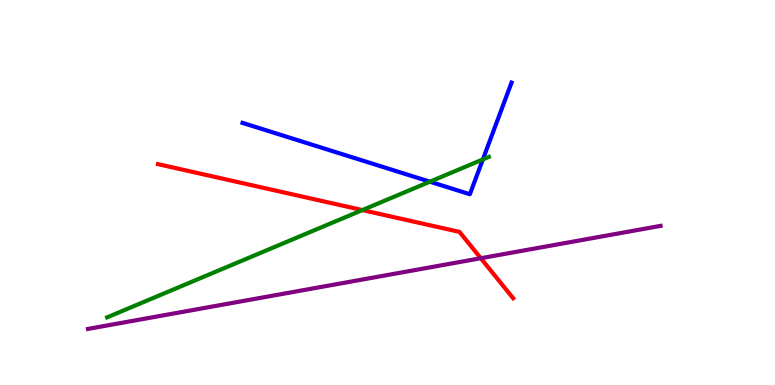[{'lines': ['blue', 'red'], 'intersections': []}, {'lines': ['green', 'red'], 'intersections': [{'x': 4.68, 'y': 4.54}]}, {'lines': ['purple', 'red'], 'intersections': [{'x': 6.2, 'y': 3.29}]}, {'lines': ['blue', 'green'], 'intersections': [{'x': 5.55, 'y': 5.28}, {'x': 6.23, 'y': 5.86}]}, {'lines': ['blue', 'purple'], 'intersections': []}, {'lines': ['green', 'purple'], 'intersections': []}]